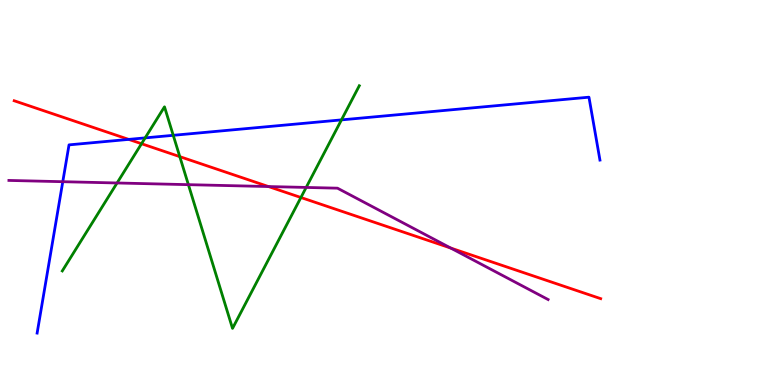[{'lines': ['blue', 'red'], 'intersections': [{'x': 1.66, 'y': 6.38}]}, {'lines': ['green', 'red'], 'intersections': [{'x': 1.83, 'y': 6.27}, {'x': 2.32, 'y': 5.93}, {'x': 3.88, 'y': 4.87}]}, {'lines': ['purple', 'red'], 'intersections': [{'x': 3.46, 'y': 5.15}, {'x': 5.82, 'y': 3.56}]}, {'lines': ['blue', 'green'], 'intersections': [{'x': 1.87, 'y': 6.42}, {'x': 2.24, 'y': 6.49}, {'x': 4.41, 'y': 6.89}]}, {'lines': ['blue', 'purple'], 'intersections': [{'x': 0.81, 'y': 5.28}]}, {'lines': ['green', 'purple'], 'intersections': [{'x': 1.51, 'y': 5.25}, {'x': 2.43, 'y': 5.2}, {'x': 3.95, 'y': 5.13}]}]